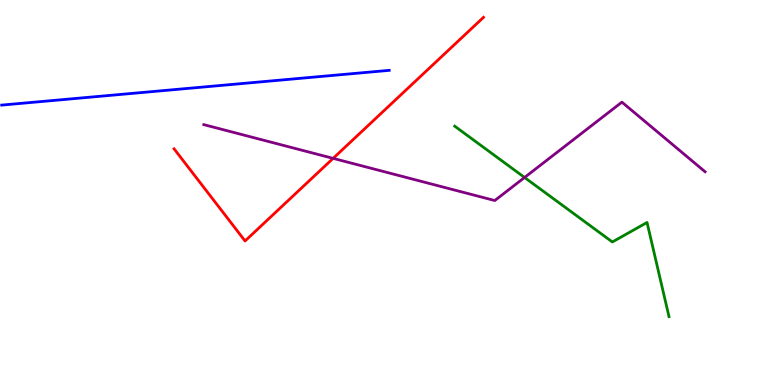[{'lines': ['blue', 'red'], 'intersections': []}, {'lines': ['green', 'red'], 'intersections': []}, {'lines': ['purple', 'red'], 'intersections': [{'x': 4.3, 'y': 5.89}]}, {'lines': ['blue', 'green'], 'intersections': []}, {'lines': ['blue', 'purple'], 'intersections': []}, {'lines': ['green', 'purple'], 'intersections': [{'x': 6.77, 'y': 5.39}]}]